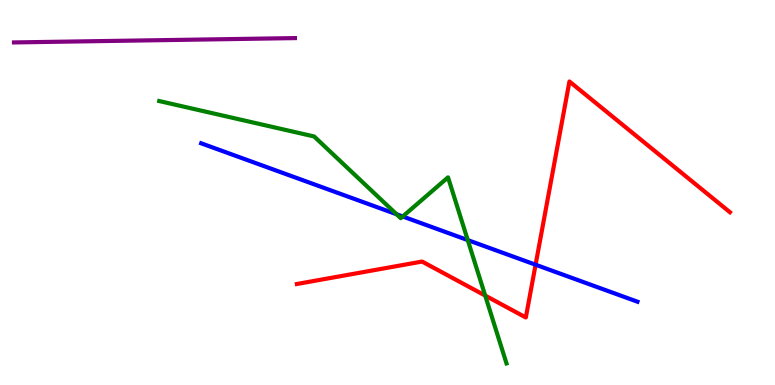[{'lines': ['blue', 'red'], 'intersections': [{'x': 6.91, 'y': 3.12}]}, {'lines': ['green', 'red'], 'intersections': [{'x': 6.26, 'y': 2.32}]}, {'lines': ['purple', 'red'], 'intersections': []}, {'lines': ['blue', 'green'], 'intersections': [{'x': 5.12, 'y': 4.44}, {'x': 5.2, 'y': 4.38}, {'x': 6.04, 'y': 3.76}]}, {'lines': ['blue', 'purple'], 'intersections': []}, {'lines': ['green', 'purple'], 'intersections': []}]